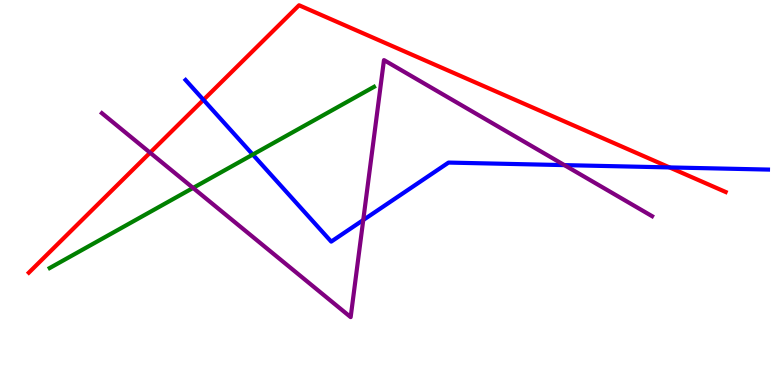[{'lines': ['blue', 'red'], 'intersections': [{'x': 2.63, 'y': 7.41}, {'x': 8.64, 'y': 5.65}]}, {'lines': ['green', 'red'], 'intersections': []}, {'lines': ['purple', 'red'], 'intersections': [{'x': 1.94, 'y': 6.03}]}, {'lines': ['blue', 'green'], 'intersections': [{'x': 3.26, 'y': 5.99}]}, {'lines': ['blue', 'purple'], 'intersections': [{'x': 4.69, 'y': 4.28}, {'x': 7.28, 'y': 5.71}]}, {'lines': ['green', 'purple'], 'intersections': [{'x': 2.49, 'y': 5.12}]}]